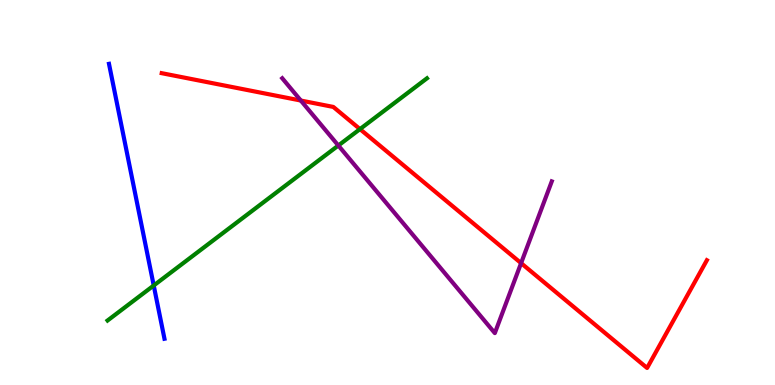[{'lines': ['blue', 'red'], 'intersections': []}, {'lines': ['green', 'red'], 'intersections': [{'x': 4.64, 'y': 6.65}]}, {'lines': ['purple', 'red'], 'intersections': [{'x': 3.88, 'y': 7.39}, {'x': 6.72, 'y': 3.17}]}, {'lines': ['blue', 'green'], 'intersections': [{'x': 1.98, 'y': 2.58}]}, {'lines': ['blue', 'purple'], 'intersections': []}, {'lines': ['green', 'purple'], 'intersections': [{'x': 4.37, 'y': 6.22}]}]